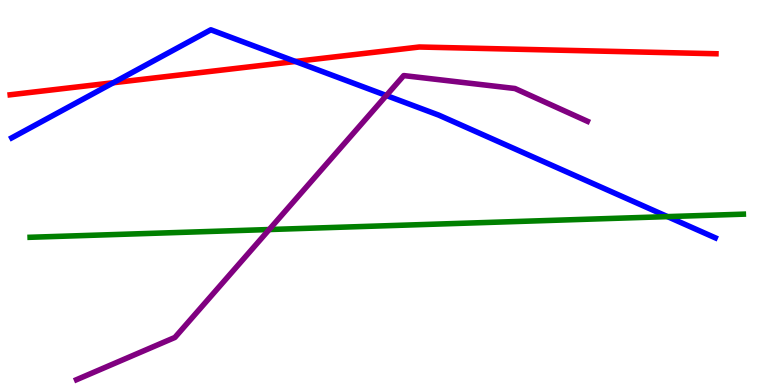[{'lines': ['blue', 'red'], 'intersections': [{'x': 1.46, 'y': 7.85}, {'x': 3.81, 'y': 8.4}]}, {'lines': ['green', 'red'], 'intersections': []}, {'lines': ['purple', 'red'], 'intersections': []}, {'lines': ['blue', 'green'], 'intersections': [{'x': 8.61, 'y': 4.37}]}, {'lines': ['blue', 'purple'], 'intersections': [{'x': 4.99, 'y': 7.52}]}, {'lines': ['green', 'purple'], 'intersections': [{'x': 3.47, 'y': 4.04}]}]